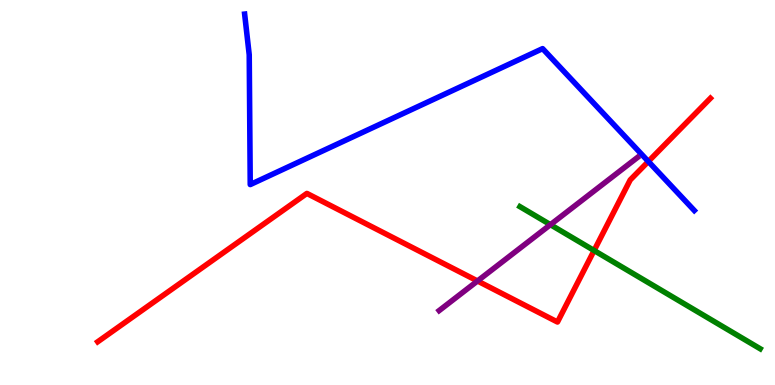[{'lines': ['blue', 'red'], 'intersections': [{'x': 8.37, 'y': 5.81}]}, {'lines': ['green', 'red'], 'intersections': [{'x': 7.67, 'y': 3.49}]}, {'lines': ['purple', 'red'], 'intersections': [{'x': 6.16, 'y': 2.7}]}, {'lines': ['blue', 'green'], 'intersections': []}, {'lines': ['blue', 'purple'], 'intersections': []}, {'lines': ['green', 'purple'], 'intersections': [{'x': 7.1, 'y': 4.16}]}]